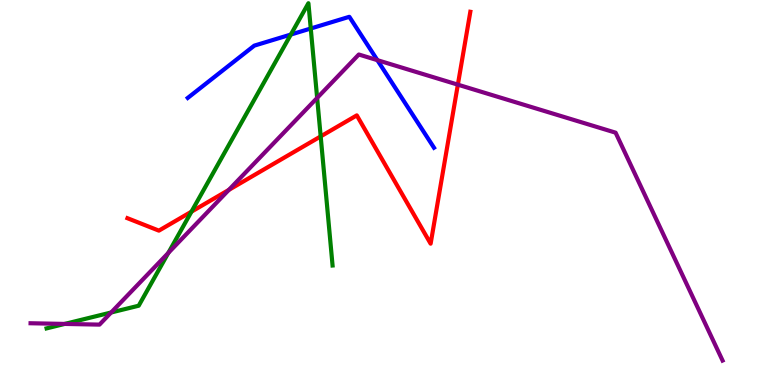[{'lines': ['blue', 'red'], 'intersections': []}, {'lines': ['green', 'red'], 'intersections': [{'x': 2.47, 'y': 4.5}, {'x': 4.14, 'y': 6.46}]}, {'lines': ['purple', 'red'], 'intersections': [{'x': 2.95, 'y': 5.07}, {'x': 5.91, 'y': 7.8}]}, {'lines': ['blue', 'green'], 'intersections': [{'x': 3.75, 'y': 9.1}, {'x': 4.01, 'y': 9.26}]}, {'lines': ['blue', 'purple'], 'intersections': [{'x': 4.87, 'y': 8.44}]}, {'lines': ['green', 'purple'], 'intersections': [{'x': 0.835, 'y': 1.59}, {'x': 1.43, 'y': 1.88}, {'x': 2.17, 'y': 3.43}, {'x': 4.09, 'y': 7.46}]}]